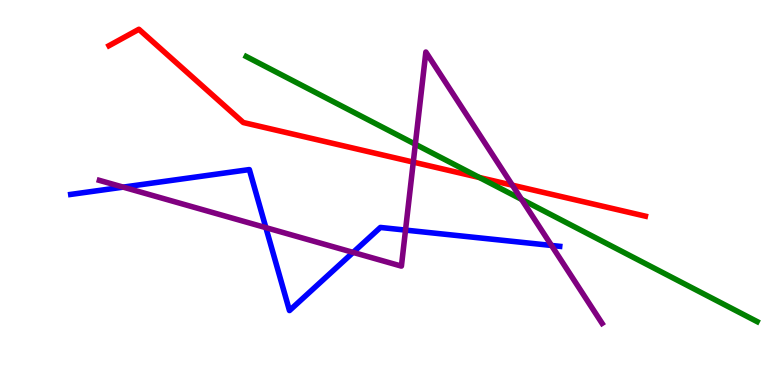[{'lines': ['blue', 'red'], 'intersections': []}, {'lines': ['green', 'red'], 'intersections': [{'x': 6.19, 'y': 5.39}]}, {'lines': ['purple', 'red'], 'intersections': [{'x': 5.33, 'y': 5.79}, {'x': 6.61, 'y': 5.19}]}, {'lines': ['blue', 'green'], 'intersections': []}, {'lines': ['blue', 'purple'], 'intersections': [{'x': 1.59, 'y': 5.14}, {'x': 3.43, 'y': 4.09}, {'x': 4.56, 'y': 3.44}, {'x': 5.23, 'y': 4.02}, {'x': 7.12, 'y': 3.62}]}, {'lines': ['green', 'purple'], 'intersections': [{'x': 5.36, 'y': 6.25}, {'x': 6.73, 'y': 4.82}]}]